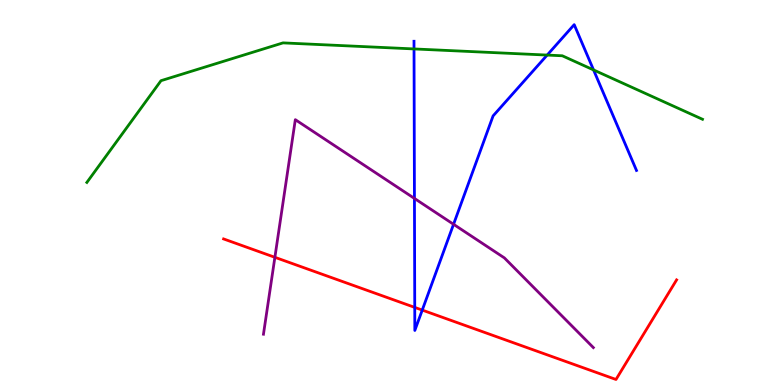[{'lines': ['blue', 'red'], 'intersections': [{'x': 5.35, 'y': 2.02}, {'x': 5.45, 'y': 1.95}]}, {'lines': ['green', 'red'], 'intersections': []}, {'lines': ['purple', 'red'], 'intersections': [{'x': 3.55, 'y': 3.32}]}, {'lines': ['blue', 'green'], 'intersections': [{'x': 5.34, 'y': 8.73}, {'x': 7.06, 'y': 8.57}, {'x': 7.66, 'y': 8.18}]}, {'lines': ['blue', 'purple'], 'intersections': [{'x': 5.35, 'y': 4.85}, {'x': 5.85, 'y': 4.17}]}, {'lines': ['green', 'purple'], 'intersections': []}]